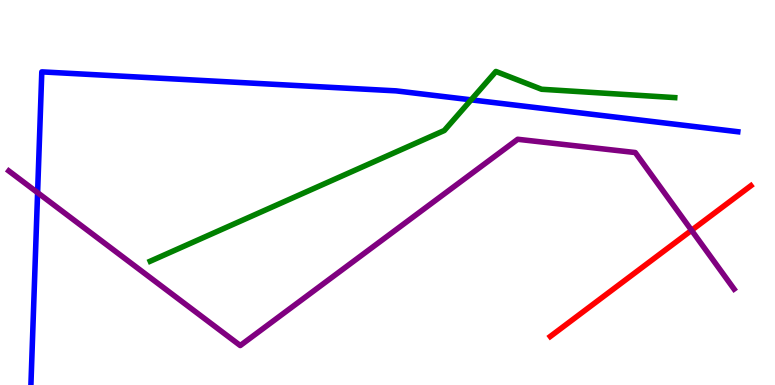[{'lines': ['blue', 'red'], 'intersections': []}, {'lines': ['green', 'red'], 'intersections': []}, {'lines': ['purple', 'red'], 'intersections': [{'x': 8.92, 'y': 4.02}]}, {'lines': ['blue', 'green'], 'intersections': [{'x': 6.08, 'y': 7.41}]}, {'lines': ['blue', 'purple'], 'intersections': [{'x': 0.485, 'y': 5.0}]}, {'lines': ['green', 'purple'], 'intersections': []}]